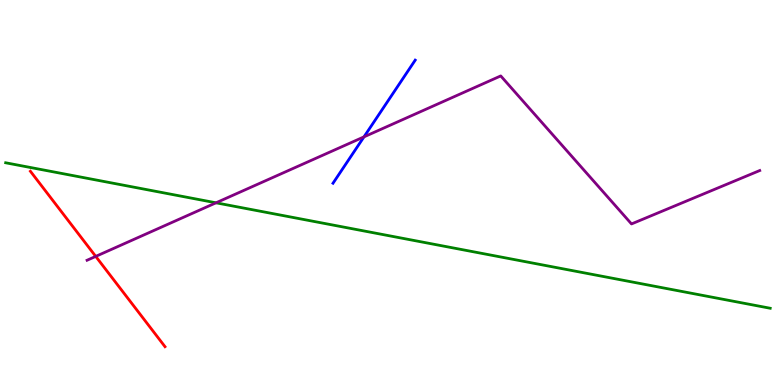[{'lines': ['blue', 'red'], 'intersections': []}, {'lines': ['green', 'red'], 'intersections': []}, {'lines': ['purple', 'red'], 'intersections': [{'x': 1.24, 'y': 3.34}]}, {'lines': ['blue', 'green'], 'intersections': []}, {'lines': ['blue', 'purple'], 'intersections': [{'x': 4.7, 'y': 6.44}]}, {'lines': ['green', 'purple'], 'intersections': [{'x': 2.79, 'y': 4.73}]}]